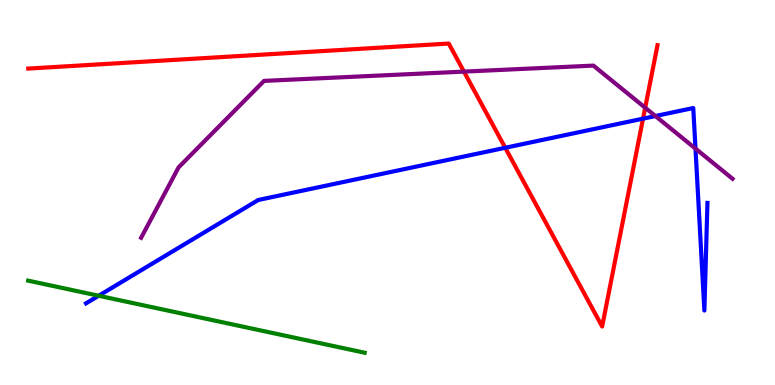[{'lines': ['blue', 'red'], 'intersections': [{'x': 6.52, 'y': 6.16}, {'x': 8.3, 'y': 6.92}]}, {'lines': ['green', 'red'], 'intersections': []}, {'lines': ['purple', 'red'], 'intersections': [{'x': 5.99, 'y': 8.14}, {'x': 8.33, 'y': 7.2}]}, {'lines': ['blue', 'green'], 'intersections': [{'x': 1.27, 'y': 2.32}]}, {'lines': ['blue', 'purple'], 'intersections': [{'x': 8.46, 'y': 6.99}, {'x': 8.97, 'y': 6.14}]}, {'lines': ['green', 'purple'], 'intersections': []}]